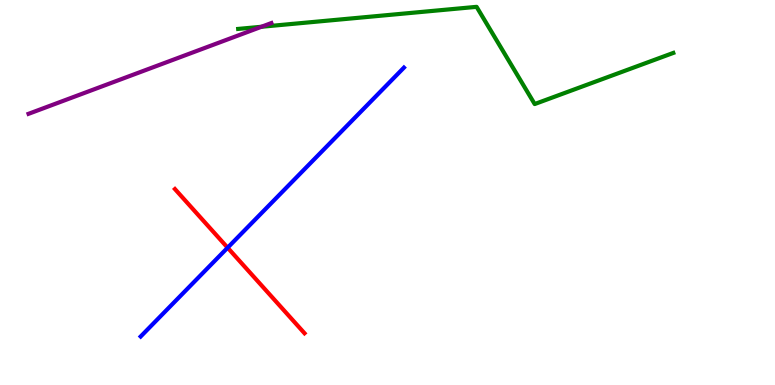[{'lines': ['blue', 'red'], 'intersections': [{'x': 2.94, 'y': 3.57}]}, {'lines': ['green', 'red'], 'intersections': []}, {'lines': ['purple', 'red'], 'intersections': []}, {'lines': ['blue', 'green'], 'intersections': []}, {'lines': ['blue', 'purple'], 'intersections': []}, {'lines': ['green', 'purple'], 'intersections': [{'x': 3.37, 'y': 9.3}]}]